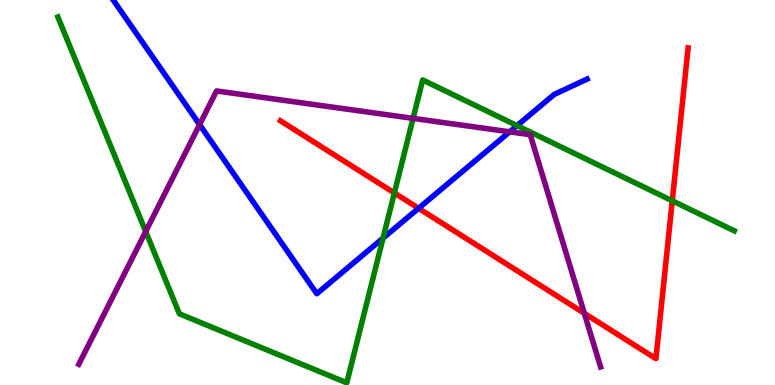[{'lines': ['blue', 'red'], 'intersections': [{'x': 5.4, 'y': 4.59}]}, {'lines': ['green', 'red'], 'intersections': [{'x': 5.09, 'y': 4.99}, {'x': 8.67, 'y': 4.78}]}, {'lines': ['purple', 'red'], 'intersections': [{'x': 7.54, 'y': 1.86}]}, {'lines': ['blue', 'green'], 'intersections': [{'x': 4.94, 'y': 3.81}, {'x': 6.67, 'y': 6.74}]}, {'lines': ['blue', 'purple'], 'intersections': [{'x': 2.58, 'y': 6.76}, {'x': 6.58, 'y': 6.58}]}, {'lines': ['green', 'purple'], 'intersections': [{'x': 1.88, 'y': 3.99}, {'x': 5.33, 'y': 6.93}]}]